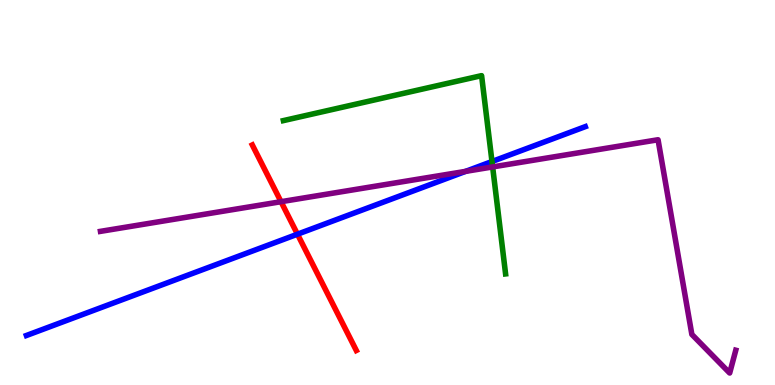[{'lines': ['blue', 'red'], 'intersections': [{'x': 3.84, 'y': 3.92}]}, {'lines': ['green', 'red'], 'intersections': []}, {'lines': ['purple', 'red'], 'intersections': [{'x': 3.63, 'y': 4.76}]}, {'lines': ['blue', 'green'], 'intersections': [{'x': 6.35, 'y': 5.8}]}, {'lines': ['blue', 'purple'], 'intersections': [{'x': 6.01, 'y': 5.55}]}, {'lines': ['green', 'purple'], 'intersections': [{'x': 6.36, 'y': 5.66}]}]